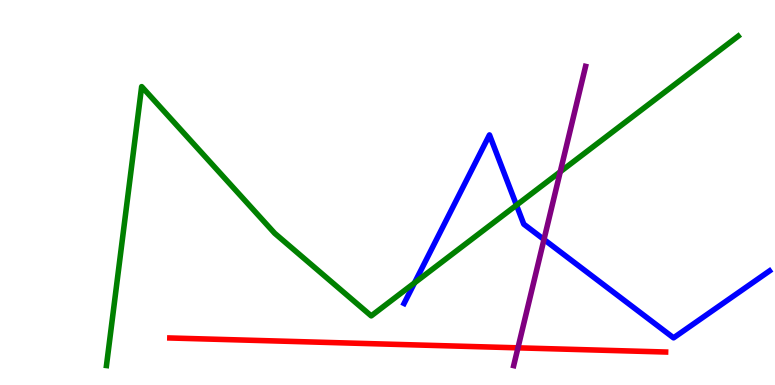[{'lines': ['blue', 'red'], 'intersections': []}, {'lines': ['green', 'red'], 'intersections': []}, {'lines': ['purple', 'red'], 'intersections': [{'x': 6.68, 'y': 0.965}]}, {'lines': ['blue', 'green'], 'intersections': [{'x': 5.35, 'y': 2.65}, {'x': 6.66, 'y': 4.67}]}, {'lines': ['blue', 'purple'], 'intersections': [{'x': 7.02, 'y': 3.78}]}, {'lines': ['green', 'purple'], 'intersections': [{'x': 7.23, 'y': 5.54}]}]